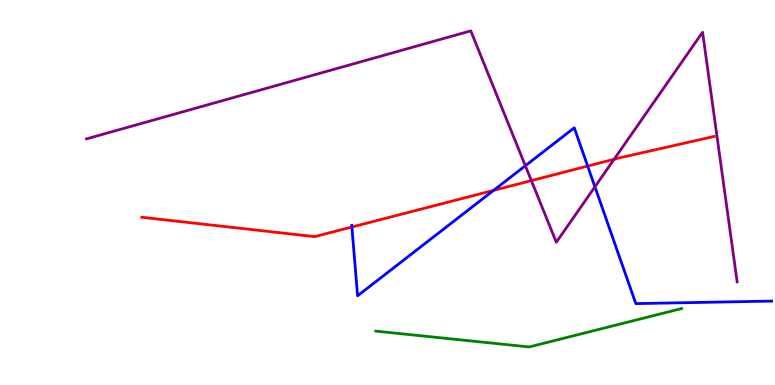[{'lines': ['blue', 'red'], 'intersections': [{'x': 4.54, 'y': 4.1}, {'x': 6.37, 'y': 5.06}, {'x': 7.58, 'y': 5.69}]}, {'lines': ['green', 'red'], 'intersections': []}, {'lines': ['purple', 'red'], 'intersections': [{'x': 6.86, 'y': 5.31}, {'x': 7.92, 'y': 5.86}]}, {'lines': ['blue', 'green'], 'intersections': []}, {'lines': ['blue', 'purple'], 'intersections': [{'x': 6.78, 'y': 5.69}, {'x': 7.68, 'y': 5.15}]}, {'lines': ['green', 'purple'], 'intersections': []}]